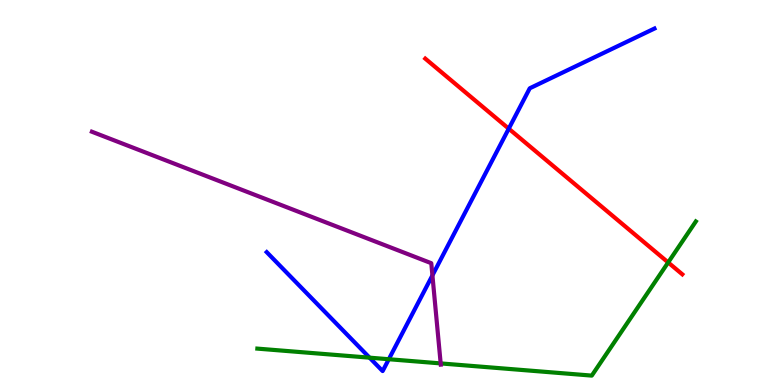[{'lines': ['blue', 'red'], 'intersections': [{'x': 6.56, 'y': 6.66}]}, {'lines': ['green', 'red'], 'intersections': [{'x': 8.62, 'y': 3.18}]}, {'lines': ['purple', 'red'], 'intersections': []}, {'lines': ['blue', 'green'], 'intersections': [{'x': 4.77, 'y': 0.71}, {'x': 5.02, 'y': 0.67}]}, {'lines': ['blue', 'purple'], 'intersections': [{'x': 5.58, 'y': 2.85}]}, {'lines': ['green', 'purple'], 'intersections': [{'x': 5.69, 'y': 0.561}]}]